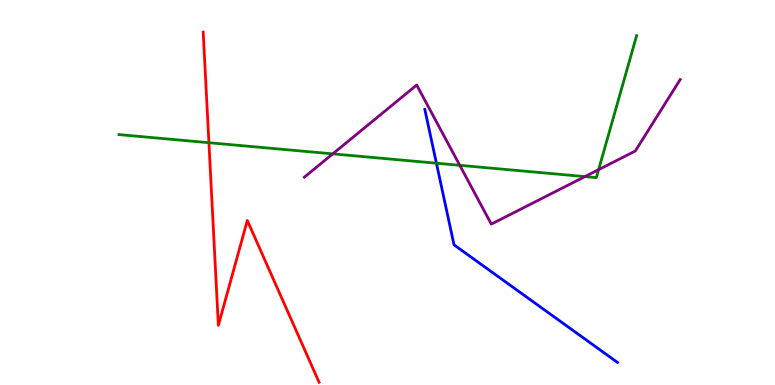[{'lines': ['blue', 'red'], 'intersections': []}, {'lines': ['green', 'red'], 'intersections': [{'x': 2.7, 'y': 6.29}]}, {'lines': ['purple', 'red'], 'intersections': []}, {'lines': ['blue', 'green'], 'intersections': [{'x': 5.63, 'y': 5.76}]}, {'lines': ['blue', 'purple'], 'intersections': []}, {'lines': ['green', 'purple'], 'intersections': [{'x': 4.29, 'y': 6.0}, {'x': 5.93, 'y': 5.71}, {'x': 7.55, 'y': 5.41}, {'x': 7.72, 'y': 5.59}]}]